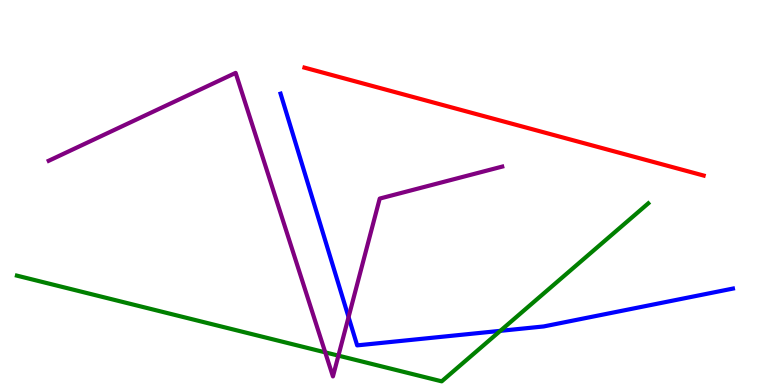[{'lines': ['blue', 'red'], 'intersections': []}, {'lines': ['green', 'red'], 'intersections': []}, {'lines': ['purple', 'red'], 'intersections': []}, {'lines': ['blue', 'green'], 'intersections': [{'x': 6.46, 'y': 1.41}]}, {'lines': ['blue', 'purple'], 'intersections': [{'x': 4.5, 'y': 1.76}]}, {'lines': ['green', 'purple'], 'intersections': [{'x': 4.2, 'y': 0.848}, {'x': 4.37, 'y': 0.763}]}]